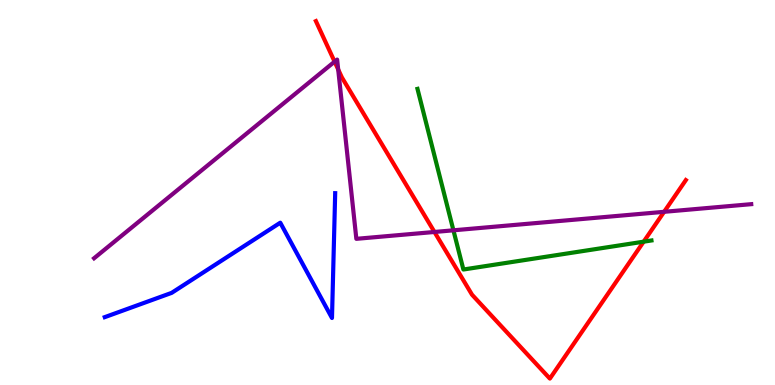[{'lines': ['blue', 'red'], 'intersections': []}, {'lines': ['green', 'red'], 'intersections': [{'x': 8.31, 'y': 3.72}]}, {'lines': ['purple', 'red'], 'intersections': [{'x': 4.32, 'y': 8.4}, {'x': 4.36, 'y': 8.2}, {'x': 5.61, 'y': 3.97}, {'x': 8.57, 'y': 4.5}]}, {'lines': ['blue', 'green'], 'intersections': []}, {'lines': ['blue', 'purple'], 'intersections': []}, {'lines': ['green', 'purple'], 'intersections': [{'x': 5.85, 'y': 4.02}]}]